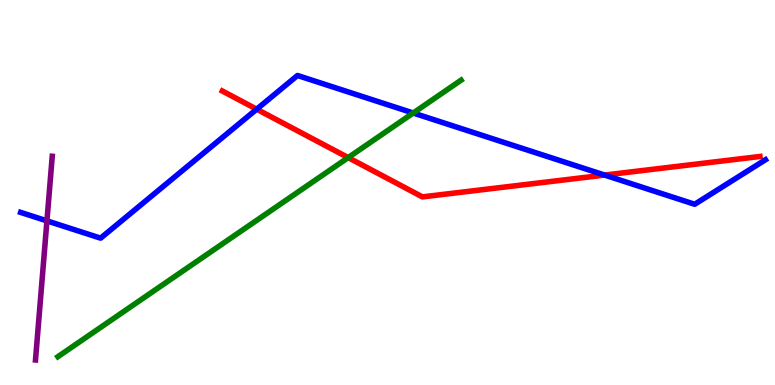[{'lines': ['blue', 'red'], 'intersections': [{'x': 3.31, 'y': 7.16}, {'x': 7.8, 'y': 5.45}]}, {'lines': ['green', 'red'], 'intersections': [{'x': 4.49, 'y': 5.91}]}, {'lines': ['purple', 'red'], 'intersections': []}, {'lines': ['blue', 'green'], 'intersections': [{'x': 5.33, 'y': 7.06}]}, {'lines': ['blue', 'purple'], 'intersections': [{'x': 0.606, 'y': 4.26}]}, {'lines': ['green', 'purple'], 'intersections': []}]